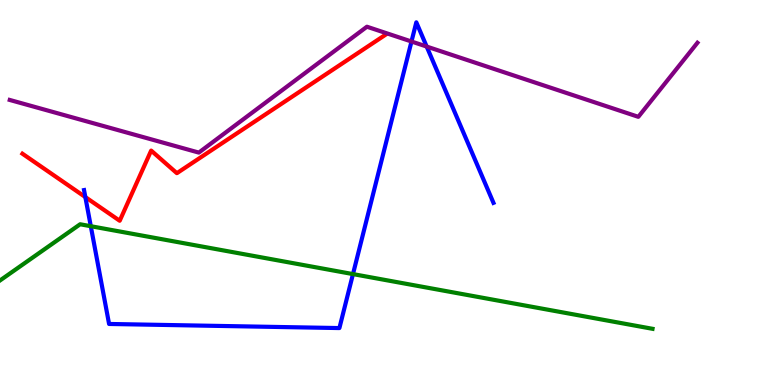[{'lines': ['blue', 'red'], 'intersections': [{'x': 1.1, 'y': 4.88}]}, {'lines': ['green', 'red'], 'intersections': []}, {'lines': ['purple', 'red'], 'intersections': []}, {'lines': ['blue', 'green'], 'intersections': [{'x': 1.17, 'y': 4.12}, {'x': 4.55, 'y': 2.88}]}, {'lines': ['blue', 'purple'], 'intersections': [{'x': 5.31, 'y': 8.92}, {'x': 5.51, 'y': 8.79}]}, {'lines': ['green', 'purple'], 'intersections': []}]